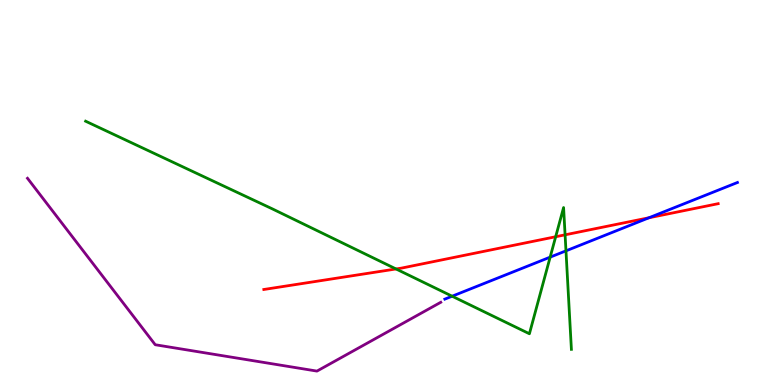[{'lines': ['blue', 'red'], 'intersections': [{'x': 8.37, 'y': 4.34}]}, {'lines': ['green', 'red'], 'intersections': [{'x': 5.11, 'y': 3.01}, {'x': 7.17, 'y': 3.85}, {'x': 7.29, 'y': 3.9}]}, {'lines': ['purple', 'red'], 'intersections': []}, {'lines': ['blue', 'green'], 'intersections': [{'x': 5.83, 'y': 2.31}, {'x': 7.1, 'y': 3.32}, {'x': 7.3, 'y': 3.48}]}, {'lines': ['blue', 'purple'], 'intersections': []}, {'lines': ['green', 'purple'], 'intersections': []}]